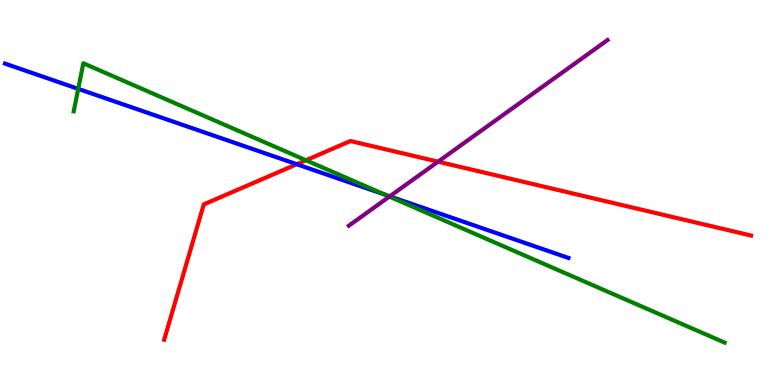[{'lines': ['blue', 'red'], 'intersections': [{'x': 3.83, 'y': 5.73}]}, {'lines': ['green', 'red'], 'intersections': [{'x': 3.95, 'y': 5.84}]}, {'lines': ['purple', 'red'], 'intersections': [{'x': 5.65, 'y': 5.8}]}, {'lines': ['blue', 'green'], 'intersections': [{'x': 1.01, 'y': 7.69}, {'x': 4.97, 'y': 4.94}]}, {'lines': ['blue', 'purple'], 'intersections': [{'x': 5.03, 'y': 4.9}]}, {'lines': ['green', 'purple'], 'intersections': [{'x': 5.02, 'y': 4.89}]}]